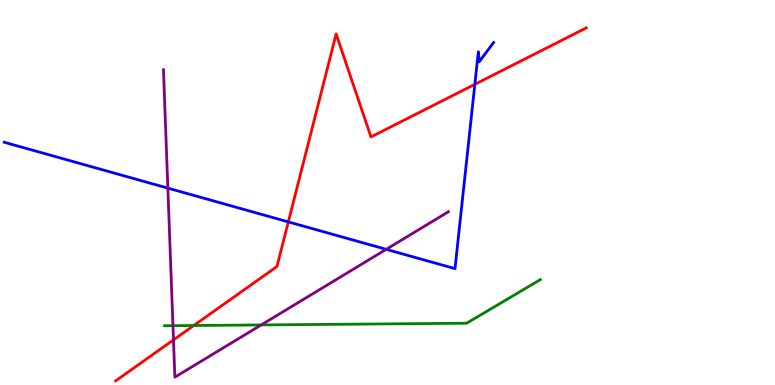[{'lines': ['blue', 'red'], 'intersections': [{'x': 3.72, 'y': 4.24}, {'x': 6.13, 'y': 7.81}]}, {'lines': ['green', 'red'], 'intersections': [{'x': 2.5, 'y': 1.55}]}, {'lines': ['purple', 'red'], 'intersections': [{'x': 2.24, 'y': 1.17}]}, {'lines': ['blue', 'green'], 'intersections': []}, {'lines': ['blue', 'purple'], 'intersections': [{'x': 2.17, 'y': 5.11}, {'x': 4.98, 'y': 3.52}]}, {'lines': ['green', 'purple'], 'intersections': [{'x': 2.23, 'y': 1.54}, {'x': 3.37, 'y': 1.56}]}]